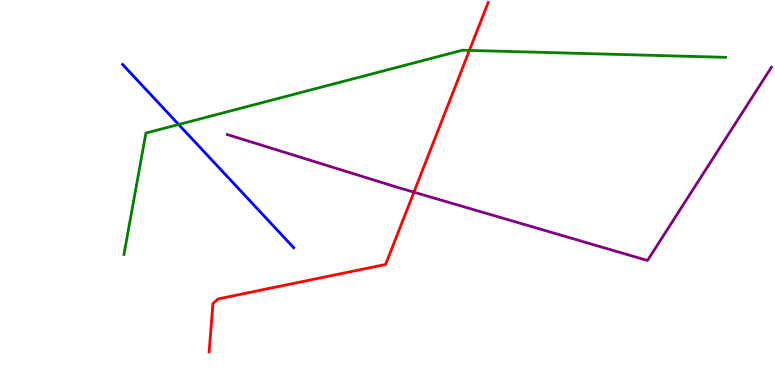[{'lines': ['blue', 'red'], 'intersections': []}, {'lines': ['green', 'red'], 'intersections': [{'x': 6.06, 'y': 8.69}]}, {'lines': ['purple', 'red'], 'intersections': [{'x': 5.34, 'y': 5.01}]}, {'lines': ['blue', 'green'], 'intersections': [{'x': 2.31, 'y': 6.77}]}, {'lines': ['blue', 'purple'], 'intersections': []}, {'lines': ['green', 'purple'], 'intersections': []}]